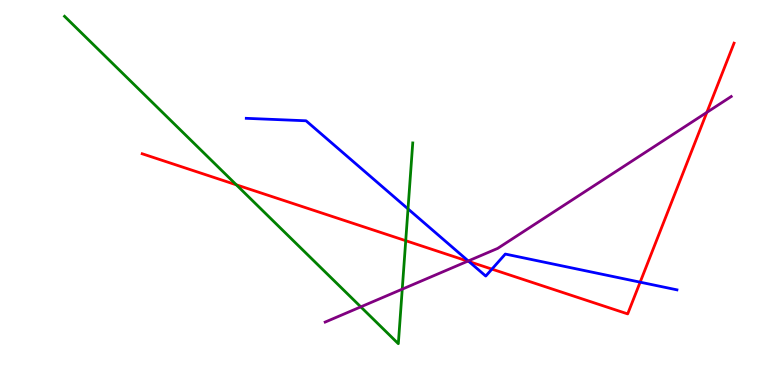[{'lines': ['blue', 'red'], 'intersections': [{'x': 6.05, 'y': 3.21}, {'x': 6.35, 'y': 3.01}, {'x': 8.26, 'y': 2.67}]}, {'lines': ['green', 'red'], 'intersections': [{'x': 3.05, 'y': 5.2}, {'x': 5.24, 'y': 3.75}]}, {'lines': ['purple', 'red'], 'intersections': [{'x': 6.04, 'y': 3.22}, {'x': 9.12, 'y': 7.08}]}, {'lines': ['blue', 'green'], 'intersections': [{'x': 5.26, 'y': 4.57}]}, {'lines': ['blue', 'purple'], 'intersections': [{'x': 6.04, 'y': 3.22}]}, {'lines': ['green', 'purple'], 'intersections': [{'x': 4.66, 'y': 2.03}, {'x': 5.19, 'y': 2.49}]}]